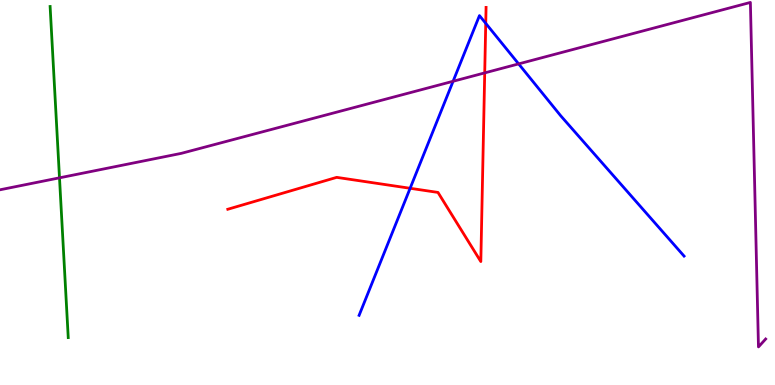[{'lines': ['blue', 'red'], 'intersections': [{'x': 5.29, 'y': 5.11}, {'x': 6.27, 'y': 9.39}]}, {'lines': ['green', 'red'], 'intersections': []}, {'lines': ['purple', 'red'], 'intersections': [{'x': 6.25, 'y': 8.11}]}, {'lines': ['blue', 'green'], 'intersections': []}, {'lines': ['blue', 'purple'], 'intersections': [{'x': 5.85, 'y': 7.89}, {'x': 6.69, 'y': 8.34}]}, {'lines': ['green', 'purple'], 'intersections': [{'x': 0.768, 'y': 5.38}]}]